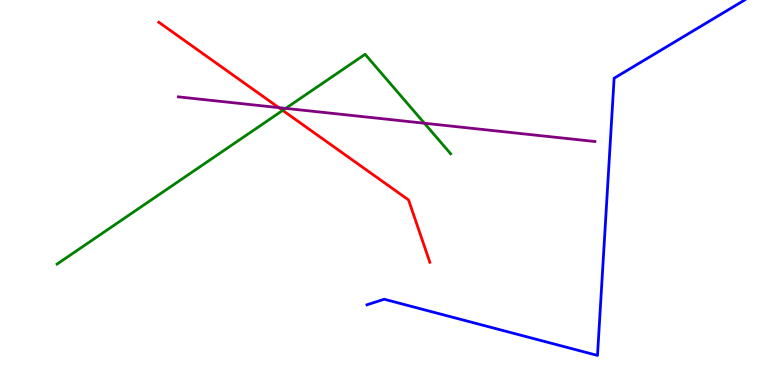[{'lines': ['blue', 'red'], 'intersections': []}, {'lines': ['green', 'red'], 'intersections': [{'x': 3.65, 'y': 7.13}]}, {'lines': ['purple', 'red'], 'intersections': [{'x': 3.6, 'y': 7.2}]}, {'lines': ['blue', 'green'], 'intersections': []}, {'lines': ['blue', 'purple'], 'intersections': []}, {'lines': ['green', 'purple'], 'intersections': [{'x': 3.69, 'y': 7.19}, {'x': 5.48, 'y': 6.8}]}]